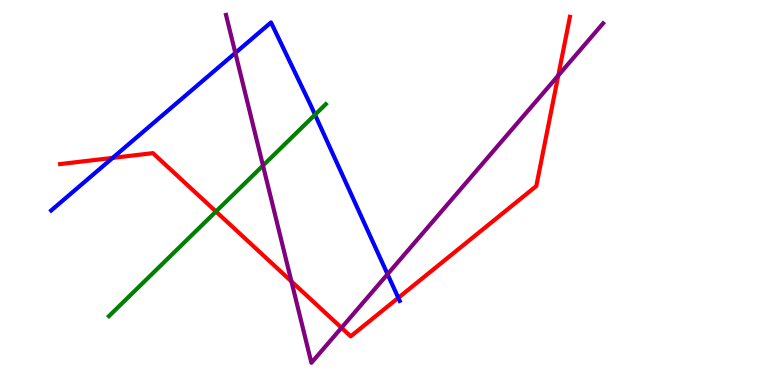[{'lines': ['blue', 'red'], 'intersections': [{'x': 1.45, 'y': 5.9}, {'x': 5.14, 'y': 2.26}]}, {'lines': ['green', 'red'], 'intersections': [{'x': 2.79, 'y': 4.51}]}, {'lines': ['purple', 'red'], 'intersections': [{'x': 3.76, 'y': 2.69}, {'x': 4.41, 'y': 1.49}, {'x': 7.2, 'y': 8.04}]}, {'lines': ['blue', 'green'], 'intersections': [{'x': 4.06, 'y': 7.02}]}, {'lines': ['blue', 'purple'], 'intersections': [{'x': 3.04, 'y': 8.62}, {'x': 5.0, 'y': 2.88}]}, {'lines': ['green', 'purple'], 'intersections': [{'x': 3.39, 'y': 5.7}]}]